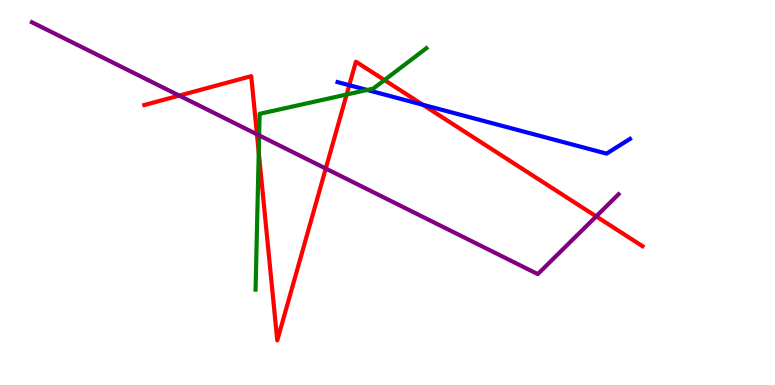[{'lines': ['blue', 'red'], 'intersections': [{'x': 4.51, 'y': 7.79}, {'x': 5.46, 'y': 7.28}]}, {'lines': ['green', 'red'], 'intersections': [{'x': 3.34, 'y': 6.04}, {'x': 4.47, 'y': 7.55}, {'x': 4.96, 'y': 7.92}]}, {'lines': ['purple', 'red'], 'intersections': [{'x': 2.31, 'y': 7.52}, {'x': 3.32, 'y': 6.51}, {'x': 4.2, 'y': 5.62}, {'x': 7.69, 'y': 4.38}]}, {'lines': ['blue', 'green'], 'intersections': [{'x': 4.74, 'y': 7.66}]}, {'lines': ['blue', 'purple'], 'intersections': []}, {'lines': ['green', 'purple'], 'intersections': [{'x': 3.34, 'y': 6.48}]}]